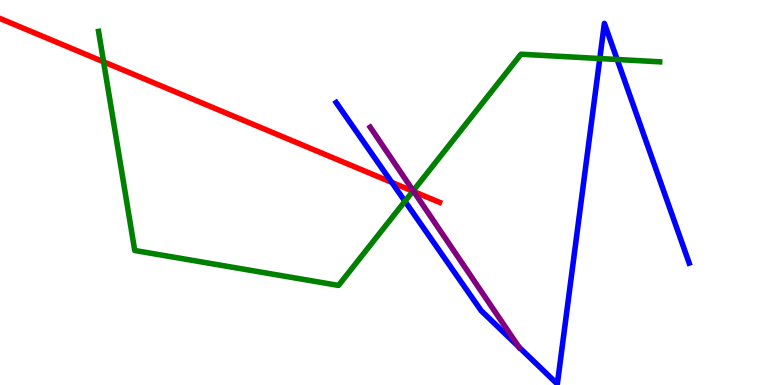[{'lines': ['blue', 'red'], 'intersections': [{'x': 5.06, 'y': 5.26}]}, {'lines': ['green', 'red'], 'intersections': [{'x': 1.34, 'y': 8.39}, {'x': 5.33, 'y': 5.03}]}, {'lines': ['purple', 'red'], 'intersections': [{'x': 5.34, 'y': 5.02}]}, {'lines': ['blue', 'green'], 'intersections': [{'x': 5.22, 'y': 4.77}, {'x': 7.74, 'y': 8.48}, {'x': 7.96, 'y': 8.45}]}, {'lines': ['blue', 'purple'], 'intersections': [{'x': 6.7, 'y': 0.988}]}, {'lines': ['green', 'purple'], 'intersections': [{'x': 5.33, 'y': 5.05}]}]